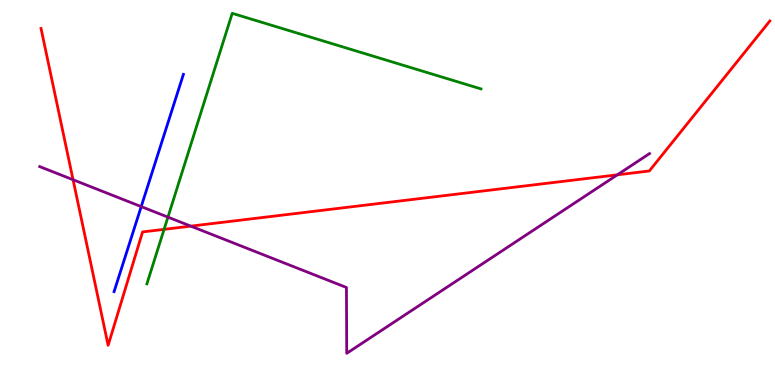[{'lines': ['blue', 'red'], 'intersections': []}, {'lines': ['green', 'red'], 'intersections': [{'x': 2.12, 'y': 4.04}]}, {'lines': ['purple', 'red'], 'intersections': [{'x': 0.943, 'y': 5.33}, {'x': 2.46, 'y': 4.13}, {'x': 7.97, 'y': 5.46}]}, {'lines': ['blue', 'green'], 'intersections': []}, {'lines': ['blue', 'purple'], 'intersections': [{'x': 1.82, 'y': 4.63}]}, {'lines': ['green', 'purple'], 'intersections': [{'x': 2.17, 'y': 4.36}]}]